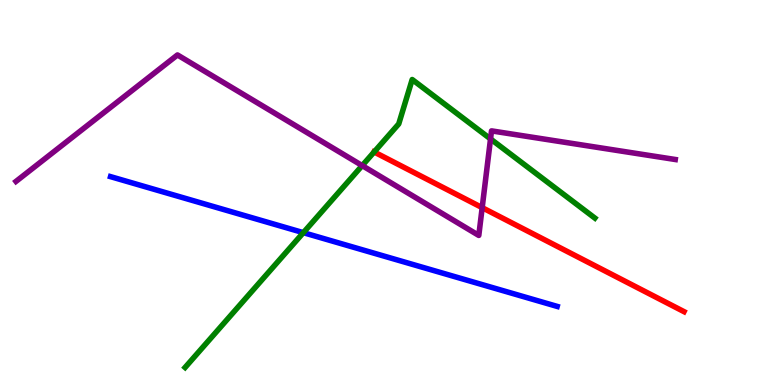[{'lines': ['blue', 'red'], 'intersections': []}, {'lines': ['green', 'red'], 'intersections': [{'x': 4.83, 'y': 6.05}]}, {'lines': ['purple', 'red'], 'intersections': [{'x': 6.22, 'y': 4.61}]}, {'lines': ['blue', 'green'], 'intersections': [{'x': 3.91, 'y': 3.96}]}, {'lines': ['blue', 'purple'], 'intersections': []}, {'lines': ['green', 'purple'], 'intersections': [{'x': 4.67, 'y': 5.7}, {'x': 6.33, 'y': 6.39}]}]